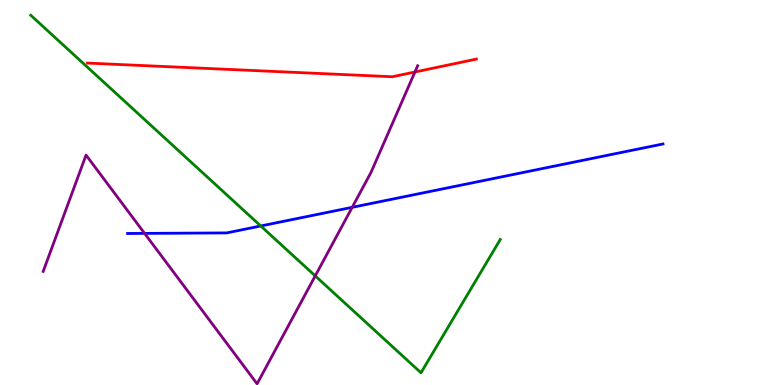[{'lines': ['blue', 'red'], 'intersections': []}, {'lines': ['green', 'red'], 'intersections': []}, {'lines': ['purple', 'red'], 'intersections': [{'x': 5.35, 'y': 8.13}]}, {'lines': ['blue', 'green'], 'intersections': [{'x': 3.36, 'y': 4.13}]}, {'lines': ['blue', 'purple'], 'intersections': [{'x': 1.87, 'y': 3.94}, {'x': 4.54, 'y': 4.61}]}, {'lines': ['green', 'purple'], 'intersections': [{'x': 4.07, 'y': 2.83}]}]